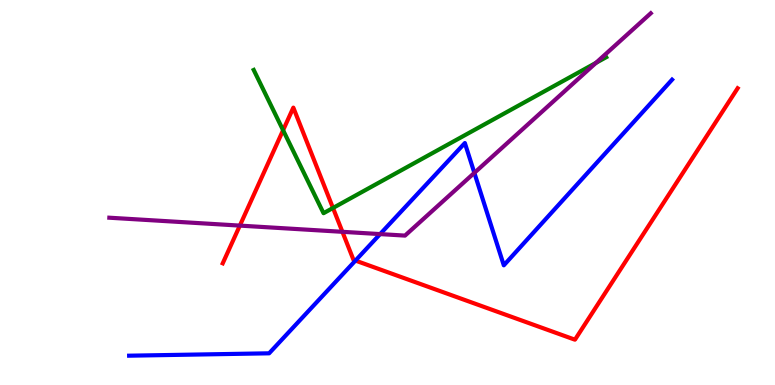[{'lines': ['blue', 'red'], 'intersections': [{'x': 4.59, 'y': 3.23}]}, {'lines': ['green', 'red'], 'intersections': [{'x': 3.65, 'y': 6.62}, {'x': 4.3, 'y': 4.6}]}, {'lines': ['purple', 'red'], 'intersections': [{'x': 3.09, 'y': 4.14}, {'x': 4.42, 'y': 3.98}]}, {'lines': ['blue', 'green'], 'intersections': []}, {'lines': ['blue', 'purple'], 'intersections': [{'x': 4.9, 'y': 3.92}, {'x': 6.12, 'y': 5.51}]}, {'lines': ['green', 'purple'], 'intersections': [{'x': 7.69, 'y': 8.37}]}]